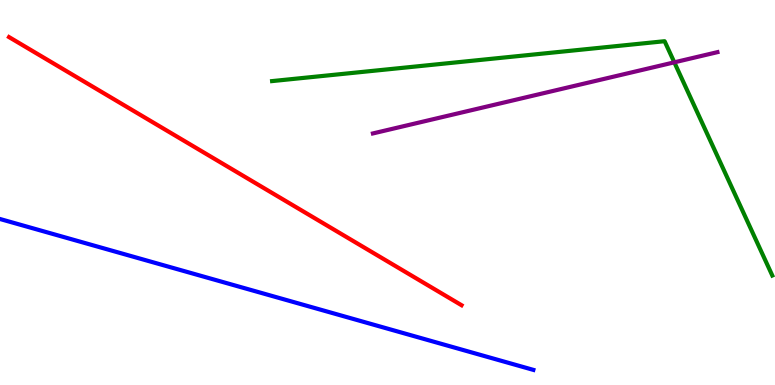[{'lines': ['blue', 'red'], 'intersections': []}, {'lines': ['green', 'red'], 'intersections': []}, {'lines': ['purple', 'red'], 'intersections': []}, {'lines': ['blue', 'green'], 'intersections': []}, {'lines': ['blue', 'purple'], 'intersections': []}, {'lines': ['green', 'purple'], 'intersections': [{'x': 8.7, 'y': 8.38}]}]